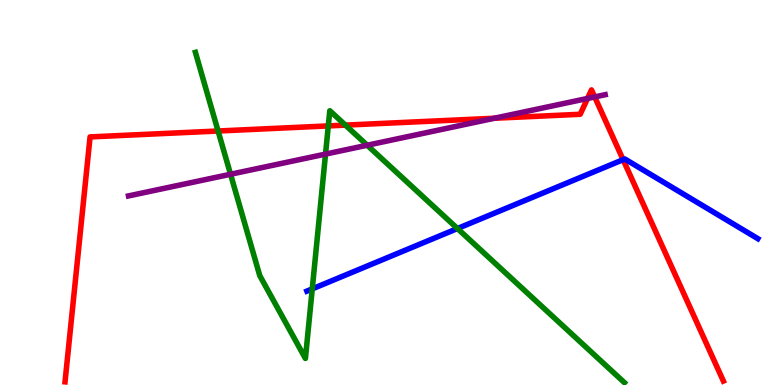[{'lines': ['blue', 'red'], 'intersections': [{'x': 8.04, 'y': 5.85}]}, {'lines': ['green', 'red'], 'intersections': [{'x': 2.81, 'y': 6.6}, {'x': 4.24, 'y': 6.73}, {'x': 4.46, 'y': 6.75}]}, {'lines': ['purple', 'red'], 'intersections': [{'x': 6.38, 'y': 6.93}, {'x': 7.58, 'y': 7.44}, {'x': 7.67, 'y': 7.48}]}, {'lines': ['blue', 'green'], 'intersections': [{'x': 4.03, 'y': 2.5}, {'x': 5.9, 'y': 4.06}]}, {'lines': ['blue', 'purple'], 'intersections': []}, {'lines': ['green', 'purple'], 'intersections': [{'x': 2.97, 'y': 5.47}, {'x': 4.2, 'y': 6.0}, {'x': 4.74, 'y': 6.23}]}]